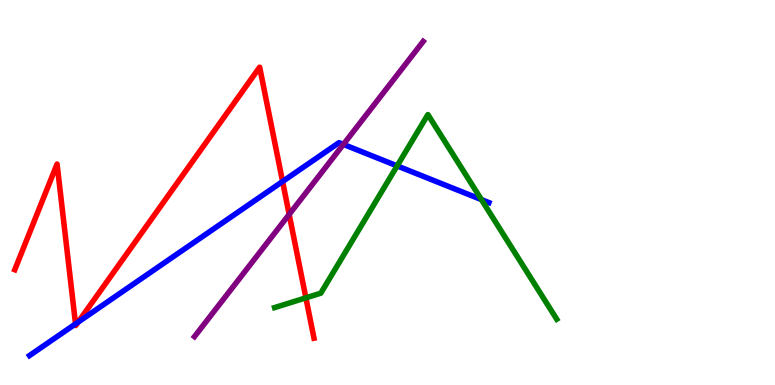[{'lines': ['blue', 'red'], 'intersections': [{'x': 0.975, 'y': 1.59}, {'x': 1.01, 'y': 1.63}, {'x': 3.65, 'y': 5.29}]}, {'lines': ['green', 'red'], 'intersections': [{'x': 3.95, 'y': 2.26}]}, {'lines': ['purple', 'red'], 'intersections': [{'x': 3.73, 'y': 4.43}]}, {'lines': ['blue', 'green'], 'intersections': [{'x': 5.12, 'y': 5.69}, {'x': 6.21, 'y': 4.82}]}, {'lines': ['blue', 'purple'], 'intersections': [{'x': 4.43, 'y': 6.25}]}, {'lines': ['green', 'purple'], 'intersections': []}]